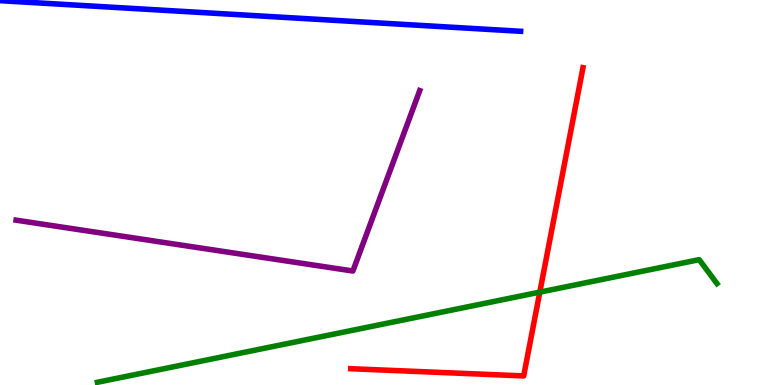[{'lines': ['blue', 'red'], 'intersections': []}, {'lines': ['green', 'red'], 'intersections': [{'x': 6.97, 'y': 2.41}]}, {'lines': ['purple', 'red'], 'intersections': []}, {'lines': ['blue', 'green'], 'intersections': []}, {'lines': ['blue', 'purple'], 'intersections': []}, {'lines': ['green', 'purple'], 'intersections': []}]